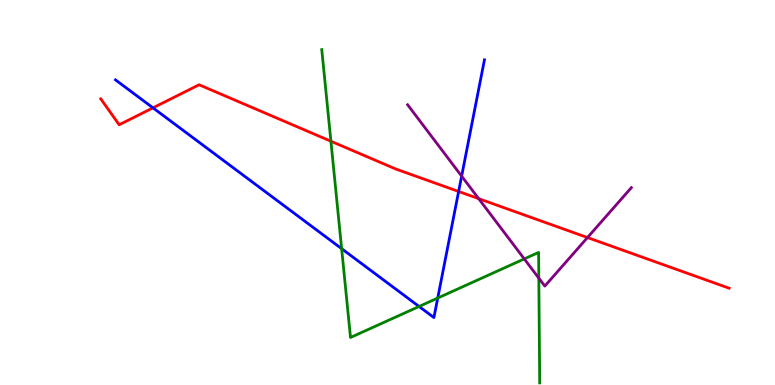[{'lines': ['blue', 'red'], 'intersections': [{'x': 1.97, 'y': 7.2}, {'x': 5.92, 'y': 5.03}]}, {'lines': ['green', 'red'], 'intersections': [{'x': 4.27, 'y': 6.33}]}, {'lines': ['purple', 'red'], 'intersections': [{'x': 6.18, 'y': 4.84}, {'x': 7.58, 'y': 3.83}]}, {'lines': ['blue', 'green'], 'intersections': [{'x': 4.41, 'y': 3.54}, {'x': 5.41, 'y': 2.04}, {'x': 5.65, 'y': 2.26}]}, {'lines': ['blue', 'purple'], 'intersections': [{'x': 5.96, 'y': 5.42}]}, {'lines': ['green', 'purple'], 'intersections': [{'x': 6.76, 'y': 3.28}, {'x': 6.95, 'y': 2.78}]}]